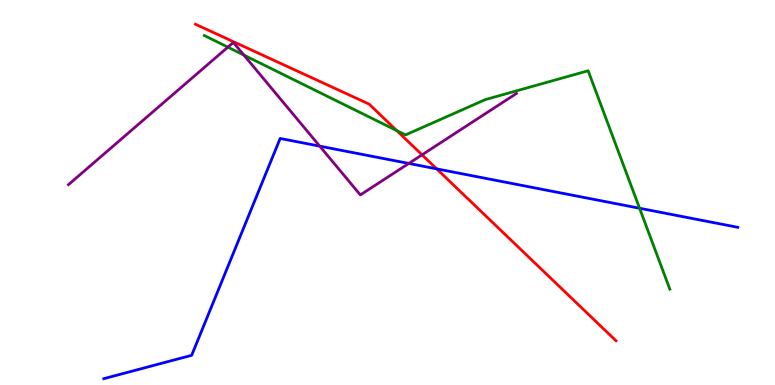[{'lines': ['blue', 'red'], 'intersections': [{'x': 5.63, 'y': 5.61}]}, {'lines': ['green', 'red'], 'intersections': [{'x': 5.12, 'y': 6.61}]}, {'lines': ['purple', 'red'], 'intersections': [{'x': 5.45, 'y': 5.98}]}, {'lines': ['blue', 'green'], 'intersections': [{'x': 8.25, 'y': 4.59}]}, {'lines': ['blue', 'purple'], 'intersections': [{'x': 4.13, 'y': 6.2}, {'x': 5.27, 'y': 5.75}]}, {'lines': ['green', 'purple'], 'intersections': [{'x': 2.94, 'y': 8.78}, {'x': 3.15, 'y': 8.57}]}]